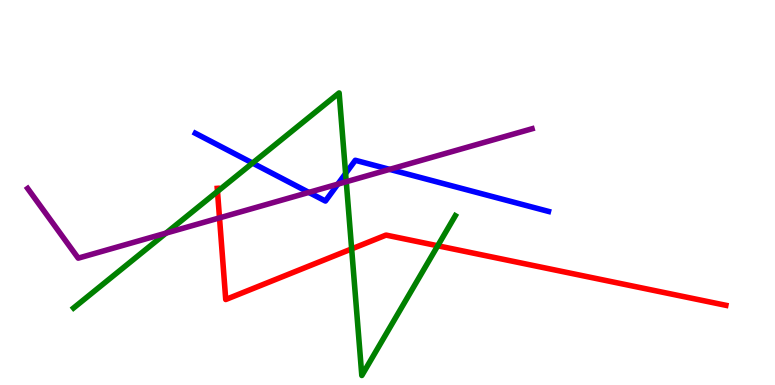[{'lines': ['blue', 'red'], 'intersections': []}, {'lines': ['green', 'red'], 'intersections': [{'x': 2.81, 'y': 5.03}, {'x': 4.54, 'y': 3.53}, {'x': 5.65, 'y': 3.62}]}, {'lines': ['purple', 'red'], 'intersections': [{'x': 2.83, 'y': 4.34}]}, {'lines': ['blue', 'green'], 'intersections': [{'x': 3.26, 'y': 5.76}, {'x': 4.46, 'y': 5.49}]}, {'lines': ['blue', 'purple'], 'intersections': [{'x': 3.99, 'y': 5.0}, {'x': 4.36, 'y': 5.22}, {'x': 5.03, 'y': 5.6}]}, {'lines': ['green', 'purple'], 'intersections': [{'x': 2.14, 'y': 3.94}, {'x': 4.47, 'y': 5.28}]}]